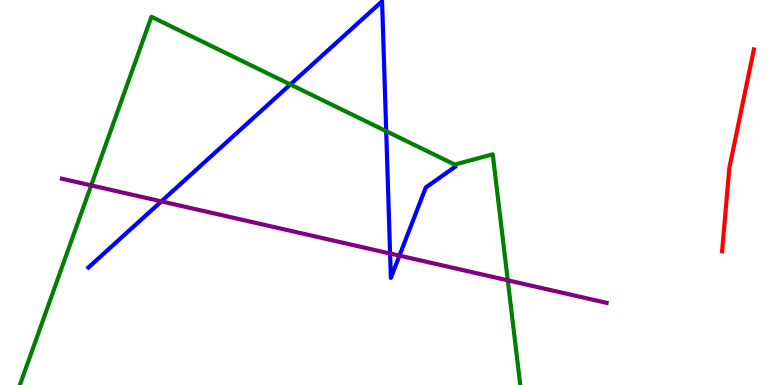[{'lines': ['blue', 'red'], 'intersections': []}, {'lines': ['green', 'red'], 'intersections': []}, {'lines': ['purple', 'red'], 'intersections': []}, {'lines': ['blue', 'green'], 'intersections': [{'x': 3.75, 'y': 7.81}, {'x': 4.98, 'y': 6.59}]}, {'lines': ['blue', 'purple'], 'intersections': [{'x': 2.08, 'y': 4.77}, {'x': 5.03, 'y': 3.42}, {'x': 5.15, 'y': 3.36}]}, {'lines': ['green', 'purple'], 'intersections': [{'x': 1.18, 'y': 5.18}, {'x': 6.55, 'y': 2.72}]}]